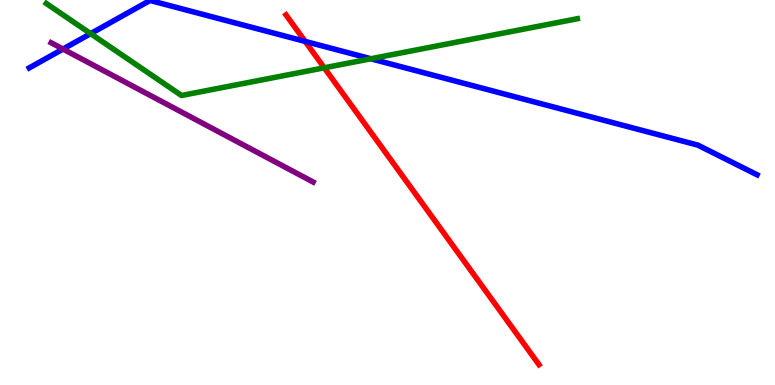[{'lines': ['blue', 'red'], 'intersections': [{'x': 3.94, 'y': 8.92}]}, {'lines': ['green', 'red'], 'intersections': [{'x': 4.18, 'y': 8.24}]}, {'lines': ['purple', 'red'], 'intersections': []}, {'lines': ['blue', 'green'], 'intersections': [{'x': 1.17, 'y': 9.13}, {'x': 4.79, 'y': 8.47}]}, {'lines': ['blue', 'purple'], 'intersections': [{'x': 0.813, 'y': 8.73}]}, {'lines': ['green', 'purple'], 'intersections': []}]